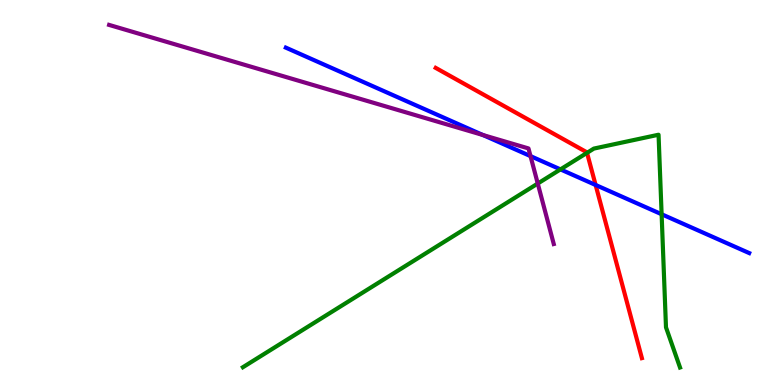[{'lines': ['blue', 'red'], 'intersections': [{'x': 7.69, 'y': 5.2}]}, {'lines': ['green', 'red'], 'intersections': [{'x': 7.57, 'y': 6.03}]}, {'lines': ['purple', 'red'], 'intersections': []}, {'lines': ['blue', 'green'], 'intersections': [{'x': 7.23, 'y': 5.6}, {'x': 8.54, 'y': 4.44}]}, {'lines': ['blue', 'purple'], 'intersections': [{'x': 6.23, 'y': 6.49}, {'x': 6.85, 'y': 5.95}]}, {'lines': ['green', 'purple'], 'intersections': [{'x': 6.94, 'y': 5.23}]}]